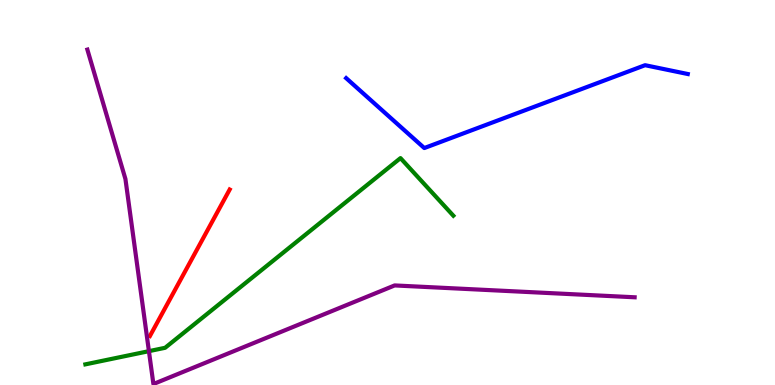[{'lines': ['blue', 'red'], 'intersections': []}, {'lines': ['green', 'red'], 'intersections': []}, {'lines': ['purple', 'red'], 'intersections': []}, {'lines': ['blue', 'green'], 'intersections': []}, {'lines': ['blue', 'purple'], 'intersections': []}, {'lines': ['green', 'purple'], 'intersections': [{'x': 1.92, 'y': 0.879}]}]